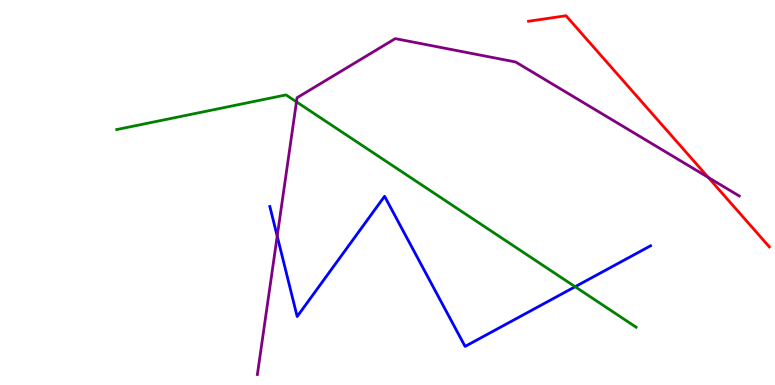[{'lines': ['blue', 'red'], 'intersections': []}, {'lines': ['green', 'red'], 'intersections': []}, {'lines': ['purple', 'red'], 'intersections': [{'x': 9.14, 'y': 5.39}]}, {'lines': ['blue', 'green'], 'intersections': [{'x': 7.42, 'y': 2.55}]}, {'lines': ['blue', 'purple'], 'intersections': [{'x': 3.58, 'y': 3.87}]}, {'lines': ['green', 'purple'], 'intersections': [{'x': 3.83, 'y': 7.35}]}]